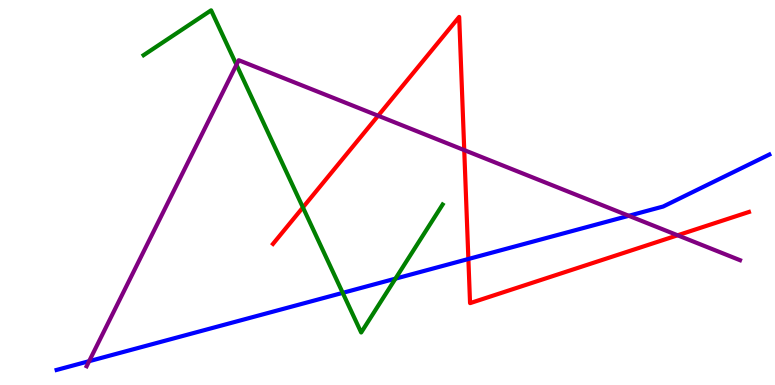[{'lines': ['blue', 'red'], 'intersections': [{'x': 6.04, 'y': 3.27}]}, {'lines': ['green', 'red'], 'intersections': [{'x': 3.91, 'y': 4.61}]}, {'lines': ['purple', 'red'], 'intersections': [{'x': 4.88, 'y': 6.99}, {'x': 5.99, 'y': 6.1}, {'x': 8.74, 'y': 3.89}]}, {'lines': ['blue', 'green'], 'intersections': [{'x': 4.42, 'y': 2.39}, {'x': 5.1, 'y': 2.76}]}, {'lines': ['blue', 'purple'], 'intersections': [{'x': 1.15, 'y': 0.619}, {'x': 8.11, 'y': 4.4}]}, {'lines': ['green', 'purple'], 'intersections': [{'x': 3.05, 'y': 8.32}]}]